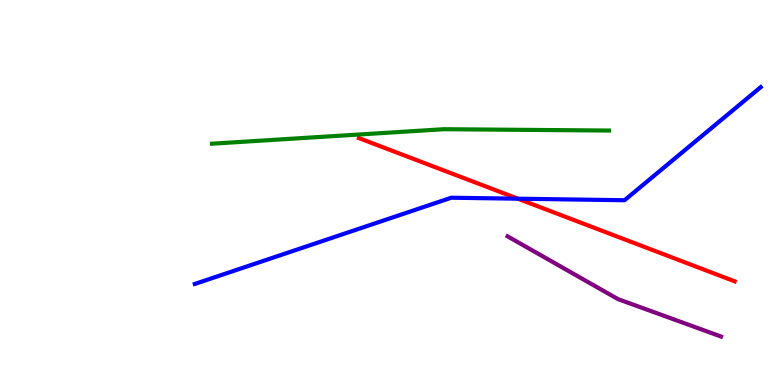[{'lines': ['blue', 'red'], 'intersections': [{'x': 6.68, 'y': 4.84}]}, {'lines': ['green', 'red'], 'intersections': []}, {'lines': ['purple', 'red'], 'intersections': []}, {'lines': ['blue', 'green'], 'intersections': []}, {'lines': ['blue', 'purple'], 'intersections': []}, {'lines': ['green', 'purple'], 'intersections': []}]